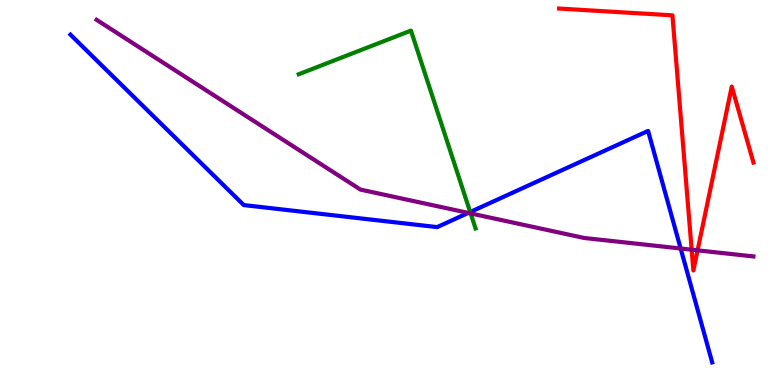[{'lines': ['blue', 'red'], 'intersections': []}, {'lines': ['green', 'red'], 'intersections': []}, {'lines': ['purple', 'red'], 'intersections': [{'x': 8.92, 'y': 3.51}, {'x': 9.0, 'y': 3.5}]}, {'lines': ['blue', 'green'], 'intersections': [{'x': 6.07, 'y': 4.49}]}, {'lines': ['blue', 'purple'], 'intersections': [{'x': 6.04, 'y': 4.47}, {'x': 8.78, 'y': 3.55}]}, {'lines': ['green', 'purple'], 'intersections': [{'x': 6.07, 'y': 4.46}]}]